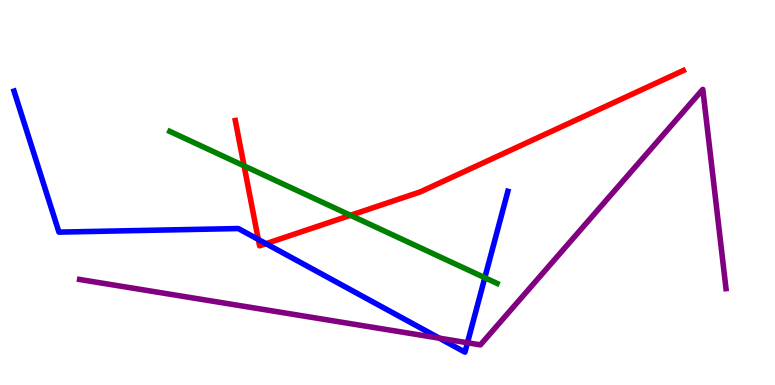[{'lines': ['blue', 'red'], 'intersections': [{'x': 3.33, 'y': 3.78}, {'x': 3.43, 'y': 3.67}]}, {'lines': ['green', 'red'], 'intersections': [{'x': 3.15, 'y': 5.69}, {'x': 4.52, 'y': 4.41}]}, {'lines': ['purple', 'red'], 'intersections': []}, {'lines': ['blue', 'green'], 'intersections': [{'x': 6.26, 'y': 2.79}]}, {'lines': ['blue', 'purple'], 'intersections': [{'x': 5.67, 'y': 1.22}, {'x': 6.03, 'y': 1.1}]}, {'lines': ['green', 'purple'], 'intersections': []}]